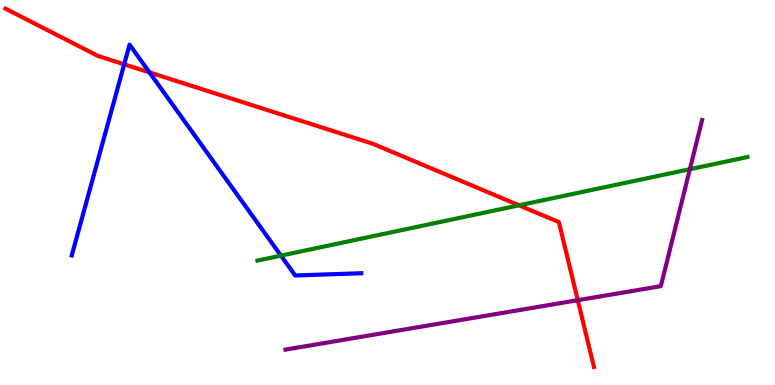[{'lines': ['blue', 'red'], 'intersections': [{'x': 1.6, 'y': 8.33}, {'x': 1.93, 'y': 8.12}]}, {'lines': ['green', 'red'], 'intersections': [{'x': 6.7, 'y': 4.67}]}, {'lines': ['purple', 'red'], 'intersections': [{'x': 7.46, 'y': 2.2}]}, {'lines': ['blue', 'green'], 'intersections': [{'x': 3.63, 'y': 3.36}]}, {'lines': ['blue', 'purple'], 'intersections': []}, {'lines': ['green', 'purple'], 'intersections': [{'x': 8.9, 'y': 5.61}]}]